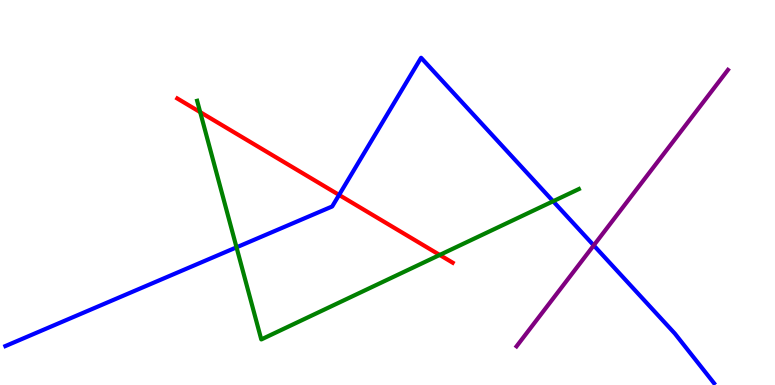[{'lines': ['blue', 'red'], 'intersections': [{'x': 4.38, 'y': 4.94}]}, {'lines': ['green', 'red'], 'intersections': [{'x': 2.58, 'y': 7.09}, {'x': 5.67, 'y': 3.38}]}, {'lines': ['purple', 'red'], 'intersections': []}, {'lines': ['blue', 'green'], 'intersections': [{'x': 3.05, 'y': 3.58}, {'x': 7.14, 'y': 4.77}]}, {'lines': ['blue', 'purple'], 'intersections': [{'x': 7.66, 'y': 3.63}]}, {'lines': ['green', 'purple'], 'intersections': []}]